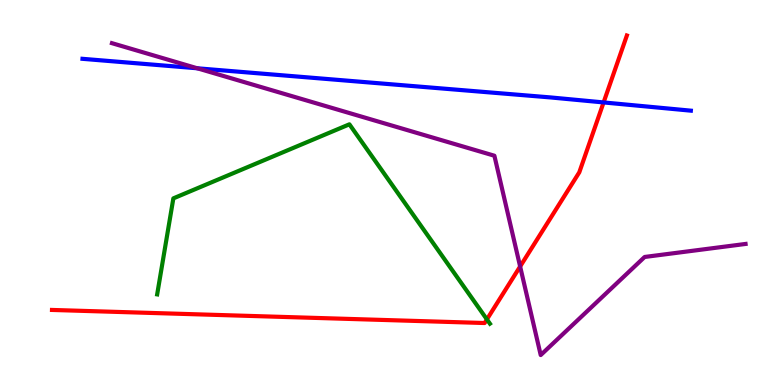[{'lines': ['blue', 'red'], 'intersections': [{'x': 7.79, 'y': 7.34}]}, {'lines': ['green', 'red'], 'intersections': [{'x': 6.28, 'y': 1.7}]}, {'lines': ['purple', 'red'], 'intersections': [{'x': 6.71, 'y': 3.08}]}, {'lines': ['blue', 'green'], 'intersections': []}, {'lines': ['blue', 'purple'], 'intersections': [{'x': 2.55, 'y': 8.23}]}, {'lines': ['green', 'purple'], 'intersections': []}]